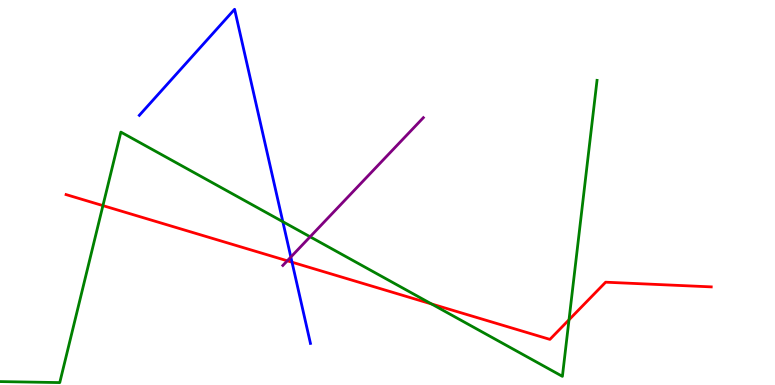[{'lines': ['blue', 'red'], 'intersections': [{'x': 3.77, 'y': 3.19}]}, {'lines': ['green', 'red'], 'intersections': [{'x': 1.33, 'y': 4.66}, {'x': 5.57, 'y': 2.1}, {'x': 7.34, 'y': 1.69}]}, {'lines': ['purple', 'red'], 'intersections': [{'x': 3.71, 'y': 3.23}]}, {'lines': ['blue', 'green'], 'intersections': [{'x': 3.65, 'y': 4.24}]}, {'lines': ['blue', 'purple'], 'intersections': [{'x': 3.75, 'y': 3.32}]}, {'lines': ['green', 'purple'], 'intersections': [{'x': 4.0, 'y': 3.85}]}]